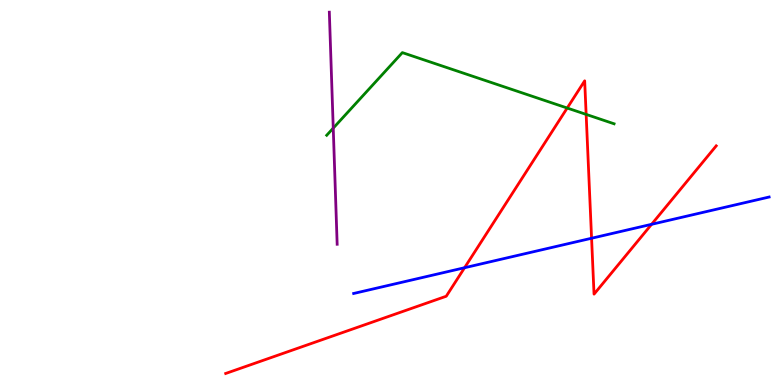[{'lines': ['blue', 'red'], 'intersections': [{'x': 5.99, 'y': 3.05}, {'x': 7.63, 'y': 3.81}, {'x': 8.41, 'y': 4.17}]}, {'lines': ['green', 'red'], 'intersections': [{'x': 7.32, 'y': 7.19}, {'x': 7.56, 'y': 7.03}]}, {'lines': ['purple', 'red'], 'intersections': []}, {'lines': ['blue', 'green'], 'intersections': []}, {'lines': ['blue', 'purple'], 'intersections': []}, {'lines': ['green', 'purple'], 'intersections': [{'x': 4.3, 'y': 6.67}]}]